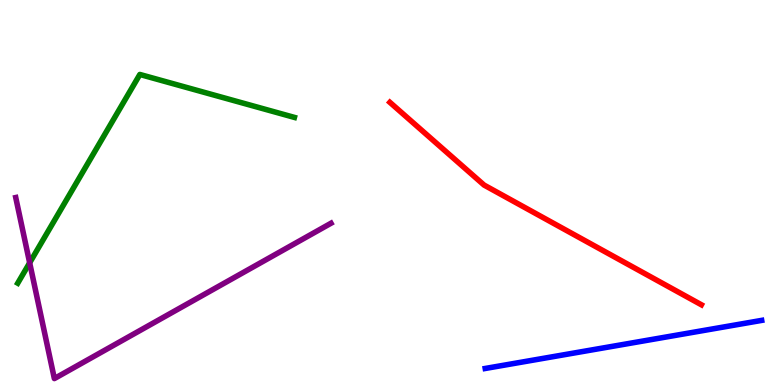[{'lines': ['blue', 'red'], 'intersections': []}, {'lines': ['green', 'red'], 'intersections': []}, {'lines': ['purple', 'red'], 'intersections': []}, {'lines': ['blue', 'green'], 'intersections': []}, {'lines': ['blue', 'purple'], 'intersections': []}, {'lines': ['green', 'purple'], 'intersections': [{'x': 0.383, 'y': 3.17}]}]